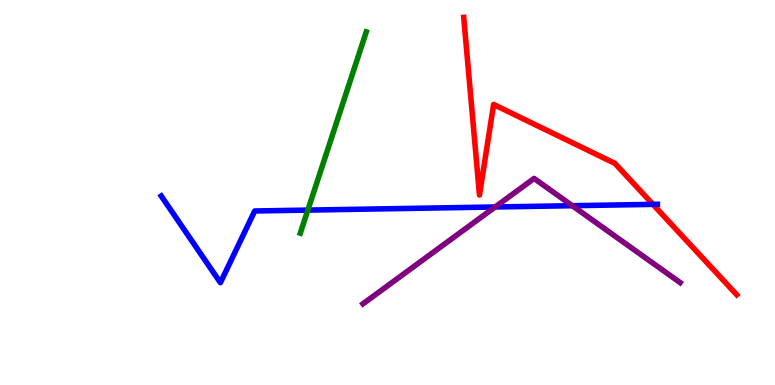[{'lines': ['blue', 'red'], 'intersections': [{'x': 8.42, 'y': 4.69}]}, {'lines': ['green', 'red'], 'intersections': []}, {'lines': ['purple', 'red'], 'intersections': []}, {'lines': ['blue', 'green'], 'intersections': [{'x': 3.97, 'y': 4.54}]}, {'lines': ['blue', 'purple'], 'intersections': [{'x': 6.39, 'y': 4.62}, {'x': 7.38, 'y': 4.66}]}, {'lines': ['green', 'purple'], 'intersections': []}]